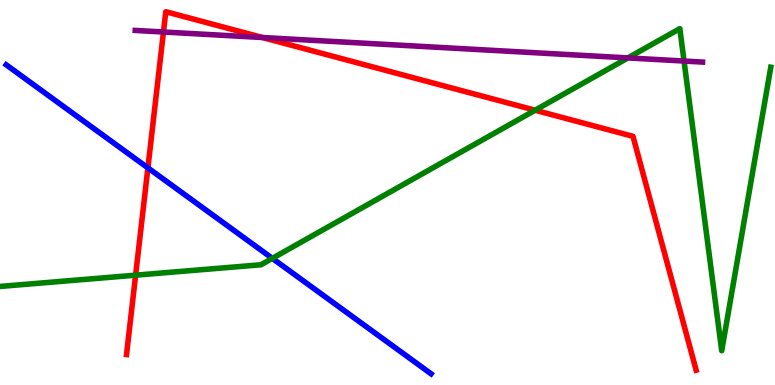[{'lines': ['blue', 'red'], 'intersections': [{'x': 1.91, 'y': 5.64}]}, {'lines': ['green', 'red'], 'intersections': [{'x': 1.75, 'y': 2.85}, {'x': 6.9, 'y': 7.14}]}, {'lines': ['purple', 'red'], 'intersections': [{'x': 2.11, 'y': 9.17}, {'x': 3.39, 'y': 9.03}]}, {'lines': ['blue', 'green'], 'intersections': [{'x': 3.51, 'y': 3.29}]}, {'lines': ['blue', 'purple'], 'intersections': []}, {'lines': ['green', 'purple'], 'intersections': [{'x': 8.1, 'y': 8.5}, {'x': 8.83, 'y': 8.41}]}]